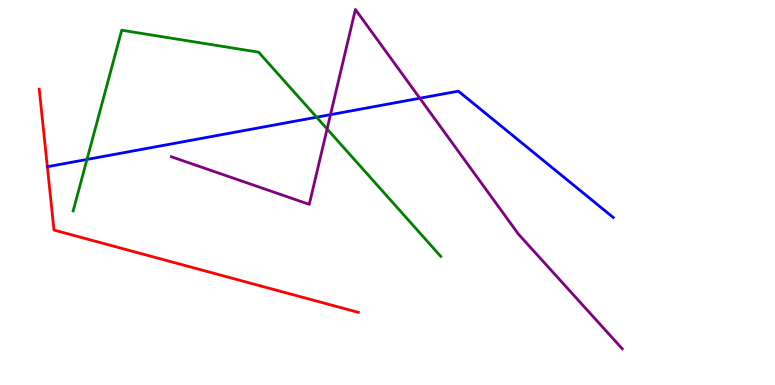[{'lines': ['blue', 'red'], 'intersections': []}, {'lines': ['green', 'red'], 'intersections': []}, {'lines': ['purple', 'red'], 'intersections': []}, {'lines': ['blue', 'green'], 'intersections': [{'x': 1.12, 'y': 5.86}, {'x': 4.09, 'y': 6.96}]}, {'lines': ['blue', 'purple'], 'intersections': [{'x': 4.26, 'y': 7.02}, {'x': 5.42, 'y': 7.45}]}, {'lines': ['green', 'purple'], 'intersections': [{'x': 4.22, 'y': 6.65}]}]